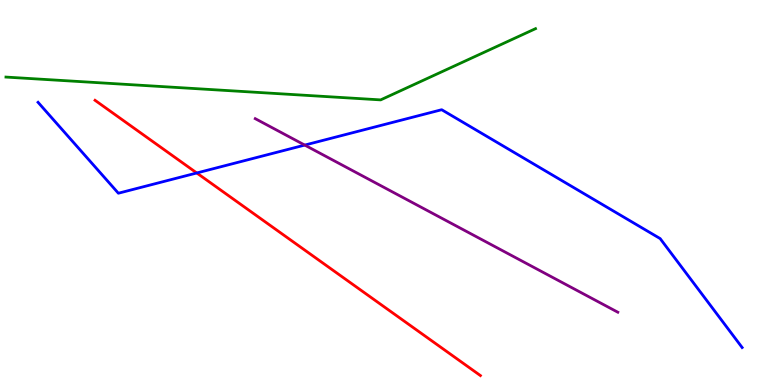[{'lines': ['blue', 'red'], 'intersections': [{'x': 2.54, 'y': 5.51}]}, {'lines': ['green', 'red'], 'intersections': []}, {'lines': ['purple', 'red'], 'intersections': []}, {'lines': ['blue', 'green'], 'intersections': []}, {'lines': ['blue', 'purple'], 'intersections': [{'x': 3.93, 'y': 6.23}]}, {'lines': ['green', 'purple'], 'intersections': []}]